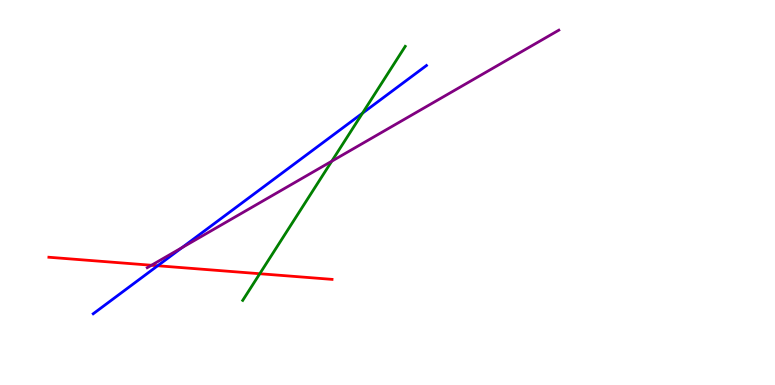[{'lines': ['blue', 'red'], 'intersections': [{'x': 2.03, 'y': 3.1}]}, {'lines': ['green', 'red'], 'intersections': [{'x': 3.35, 'y': 2.89}]}, {'lines': ['purple', 'red'], 'intersections': [{'x': 1.95, 'y': 3.11}]}, {'lines': ['blue', 'green'], 'intersections': [{'x': 4.68, 'y': 7.06}]}, {'lines': ['blue', 'purple'], 'intersections': [{'x': 2.35, 'y': 3.57}]}, {'lines': ['green', 'purple'], 'intersections': [{'x': 4.28, 'y': 5.81}]}]